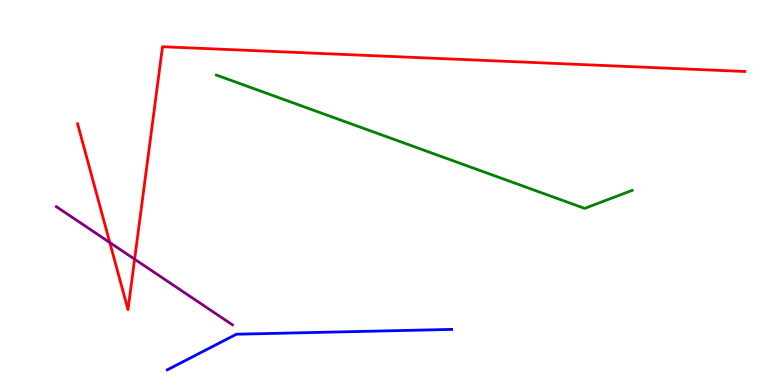[{'lines': ['blue', 'red'], 'intersections': []}, {'lines': ['green', 'red'], 'intersections': []}, {'lines': ['purple', 'red'], 'intersections': [{'x': 1.42, 'y': 3.7}, {'x': 1.74, 'y': 3.27}]}, {'lines': ['blue', 'green'], 'intersections': []}, {'lines': ['blue', 'purple'], 'intersections': []}, {'lines': ['green', 'purple'], 'intersections': []}]